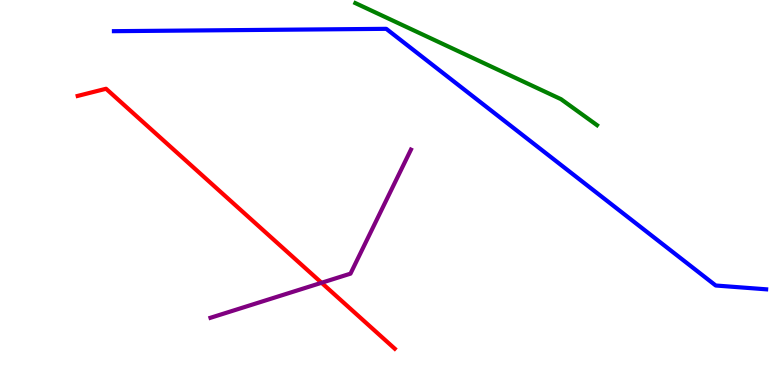[{'lines': ['blue', 'red'], 'intersections': []}, {'lines': ['green', 'red'], 'intersections': []}, {'lines': ['purple', 'red'], 'intersections': [{'x': 4.15, 'y': 2.66}]}, {'lines': ['blue', 'green'], 'intersections': []}, {'lines': ['blue', 'purple'], 'intersections': []}, {'lines': ['green', 'purple'], 'intersections': []}]